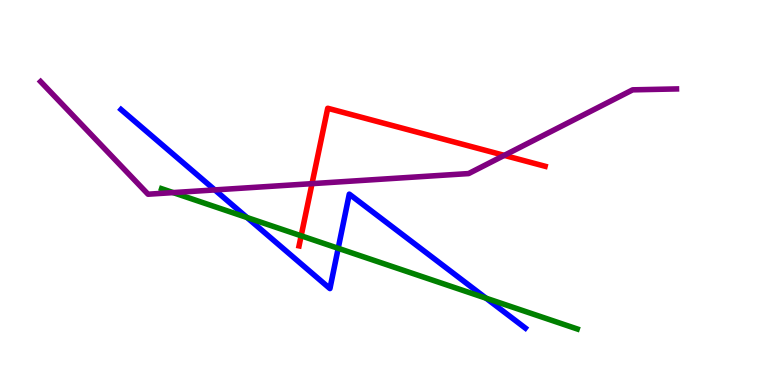[{'lines': ['blue', 'red'], 'intersections': []}, {'lines': ['green', 'red'], 'intersections': [{'x': 3.89, 'y': 3.88}]}, {'lines': ['purple', 'red'], 'intersections': [{'x': 4.03, 'y': 5.23}, {'x': 6.51, 'y': 5.96}]}, {'lines': ['blue', 'green'], 'intersections': [{'x': 3.19, 'y': 4.35}, {'x': 4.36, 'y': 3.55}, {'x': 6.27, 'y': 2.25}]}, {'lines': ['blue', 'purple'], 'intersections': [{'x': 2.77, 'y': 5.07}]}, {'lines': ['green', 'purple'], 'intersections': [{'x': 2.23, 'y': 5.0}]}]